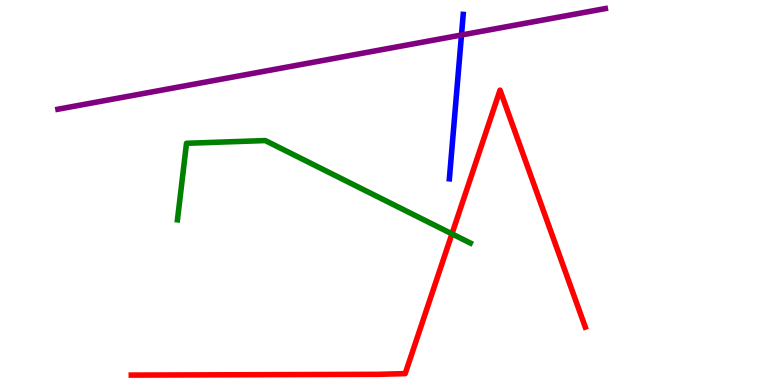[{'lines': ['blue', 'red'], 'intersections': []}, {'lines': ['green', 'red'], 'intersections': [{'x': 5.83, 'y': 3.93}]}, {'lines': ['purple', 'red'], 'intersections': []}, {'lines': ['blue', 'green'], 'intersections': []}, {'lines': ['blue', 'purple'], 'intersections': [{'x': 5.95, 'y': 9.09}]}, {'lines': ['green', 'purple'], 'intersections': []}]